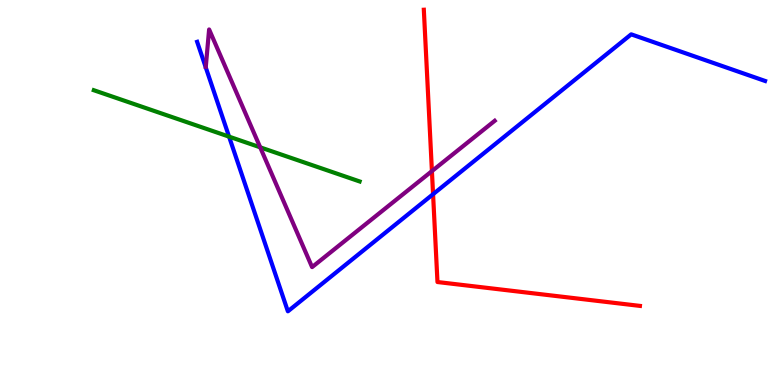[{'lines': ['blue', 'red'], 'intersections': [{'x': 5.59, 'y': 4.96}]}, {'lines': ['green', 'red'], 'intersections': []}, {'lines': ['purple', 'red'], 'intersections': [{'x': 5.57, 'y': 5.56}]}, {'lines': ['blue', 'green'], 'intersections': [{'x': 2.96, 'y': 6.45}]}, {'lines': ['blue', 'purple'], 'intersections': []}, {'lines': ['green', 'purple'], 'intersections': [{'x': 3.36, 'y': 6.17}]}]